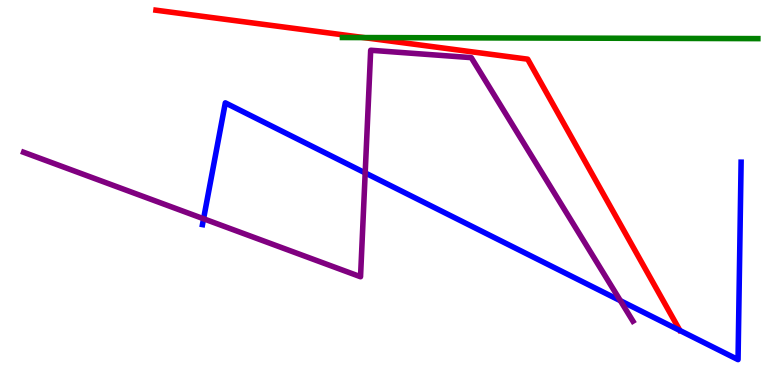[{'lines': ['blue', 'red'], 'intersections': []}, {'lines': ['green', 'red'], 'intersections': [{'x': 4.69, 'y': 9.02}]}, {'lines': ['purple', 'red'], 'intersections': []}, {'lines': ['blue', 'green'], 'intersections': []}, {'lines': ['blue', 'purple'], 'intersections': [{'x': 2.63, 'y': 4.32}, {'x': 4.71, 'y': 5.51}, {'x': 8.0, 'y': 2.19}]}, {'lines': ['green', 'purple'], 'intersections': []}]